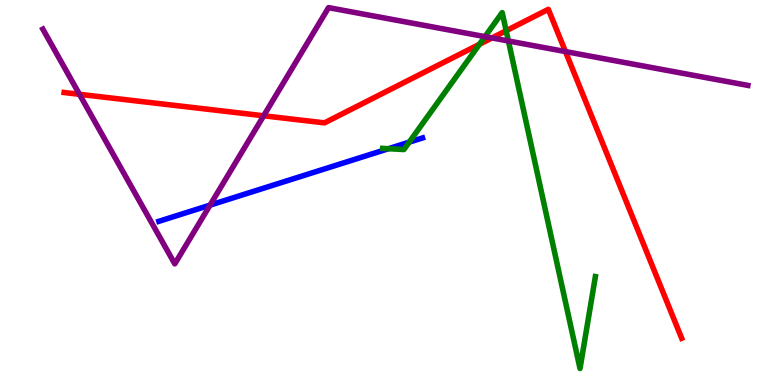[{'lines': ['blue', 'red'], 'intersections': []}, {'lines': ['green', 'red'], 'intersections': [{'x': 6.19, 'y': 8.85}, {'x': 6.53, 'y': 9.2}]}, {'lines': ['purple', 'red'], 'intersections': [{'x': 1.03, 'y': 7.55}, {'x': 3.4, 'y': 6.99}, {'x': 6.35, 'y': 9.01}, {'x': 7.3, 'y': 8.66}]}, {'lines': ['blue', 'green'], 'intersections': [{'x': 5.01, 'y': 6.14}, {'x': 5.28, 'y': 6.31}]}, {'lines': ['blue', 'purple'], 'intersections': [{'x': 2.71, 'y': 4.67}]}, {'lines': ['green', 'purple'], 'intersections': [{'x': 6.26, 'y': 9.05}, {'x': 6.56, 'y': 8.94}]}]